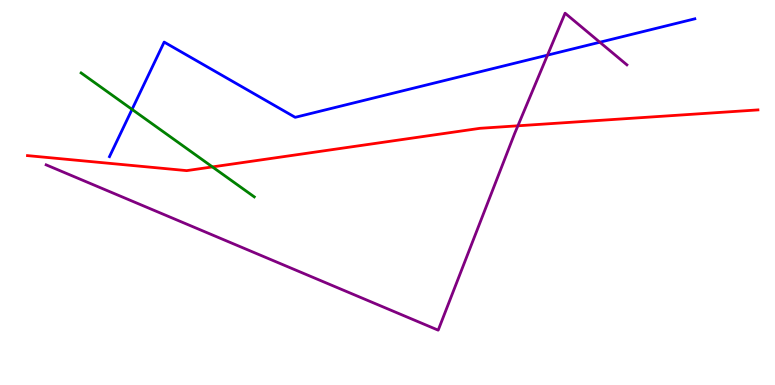[{'lines': ['blue', 'red'], 'intersections': []}, {'lines': ['green', 'red'], 'intersections': [{'x': 2.74, 'y': 5.66}]}, {'lines': ['purple', 'red'], 'intersections': [{'x': 6.68, 'y': 6.73}]}, {'lines': ['blue', 'green'], 'intersections': [{'x': 1.7, 'y': 7.16}]}, {'lines': ['blue', 'purple'], 'intersections': [{'x': 7.06, 'y': 8.57}, {'x': 7.74, 'y': 8.9}]}, {'lines': ['green', 'purple'], 'intersections': []}]